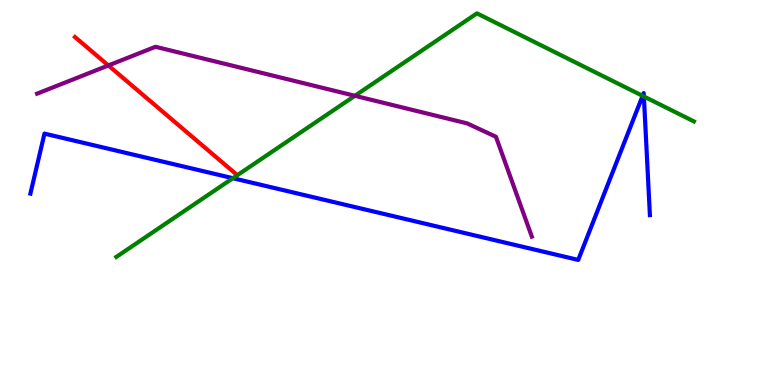[{'lines': ['blue', 'red'], 'intersections': []}, {'lines': ['green', 'red'], 'intersections': []}, {'lines': ['purple', 'red'], 'intersections': [{'x': 1.4, 'y': 8.3}]}, {'lines': ['blue', 'green'], 'intersections': [{'x': 3.0, 'y': 5.37}, {'x': 8.29, 'y': 7.51}, {'x': 8.31, 'y': 7.49}]}, {'lines': ['blue', 'purple'], 'intersections': []}, {'lines': ['green', 'purple'], 'intersections': [{'x': 4.58, 'y': 7.51}]}]